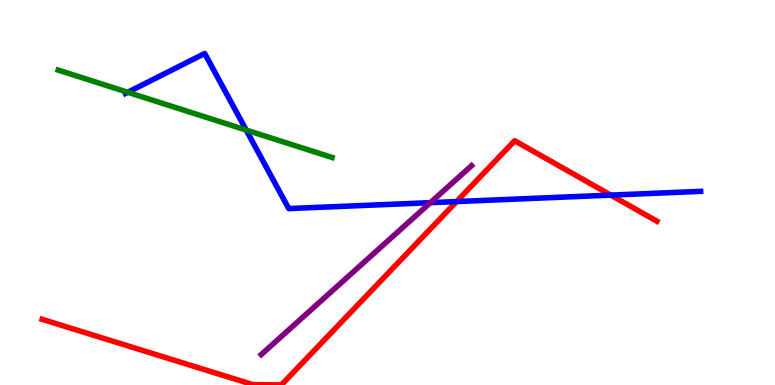[{'lines': ['blue', 'red'], 'intersections': [{'x': 5.89, 'y': 4.76}, {'x': 7.88, 'y': 4.93}]}, {'lines': ['green', 'red'], 'intersections': []}, {'lines': ['purple', 'red'], 'intersections': []}, {'lines': ['blue', 'green'], 'intersections': [{'x': 1.65, 'y': 7.6}, {'x': 3.18, 'y': 6.62}]}, {'lines': ['blue', 'purple'], 'intersections': [{'x': 5.55, 'y': 4.74}]}, {'lines': ['green', 'purple'], 'intersections': []}]